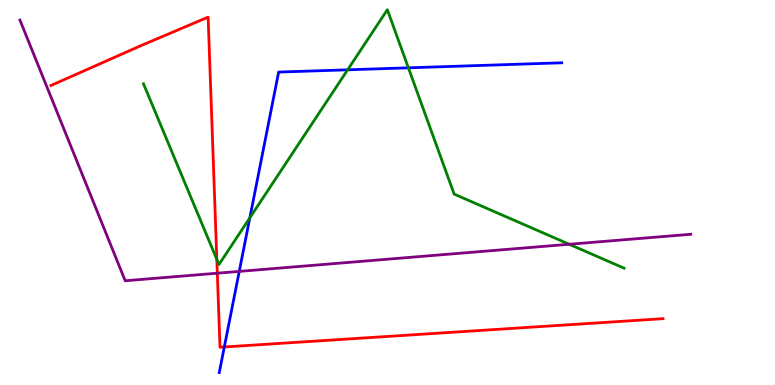[{'lines': ['blue', 'red'], 'intersections': [{'x': 2.89, 'y': 0.988}]}, {'lines': ['green', 'red'], 'intersections': [{'x': 2.8, 'y': 3.26}]}, {'lines': ['purple', 'red'], 'intersections': [{'x': 2.8, 'y': 2.9}]}, {'lines': ['blue', 'green'], 'intersections': [{'x': 3.22, 'y': 4.34}, {'x': 4.49, 'y': 8.19}, {'x': 5.27, 'y': 8.24}]}, {'lines': ['blue', 'purple'], 'intersections': [{'x': 3.09, 'y': 2.95}]}, {'lines': ['green', 'purple'], 'intersections': [{'x': 7.34, 'y': 3.66}]}]